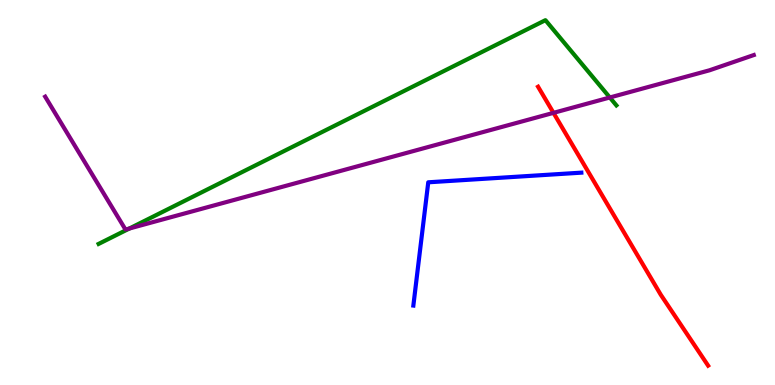[{'lines': ['blue', 'red'], 'intersections': []}, {'lines': ['green', 'red'], 'intersections': []}, {'lines': ['purple', 'red'], 'intersections': [{'x': 7.14, 'y': 7.07}]}, {'lines': ['blue', 'green'], 'intersections': []}, {'lines': ['blue', 'purple'], 'intersections': []}, {'lines': ['green', 'purple'], 'intersections': [{'x': 1.67, 'y': 4.06}, {'x': 7.87, 'y': 7.47}]}]